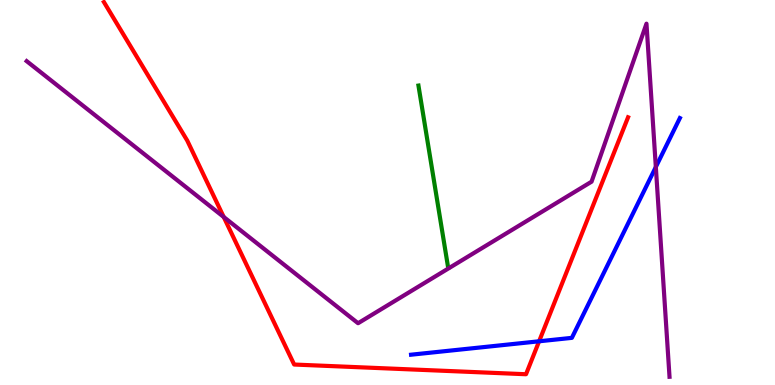[{'lines': ['blue', 'red'], 'intersections': [{'x': 6.96, 'y': 1.14}]}, {'lines': ['green', 'red'], 'intersections': []}, {'lines': ['purple', 'red'], 'intersections': [{'x': 2.89, 'y': 4.36}]}, {'lines': ['blue', 'green'], 'intersections': []}, {'lines': ['blue', 'purple'], 'intersections': [{'x': 8.46, 'y': 5.66}]}, {'lines': ['green', 'purple'], 'intersections': []}]